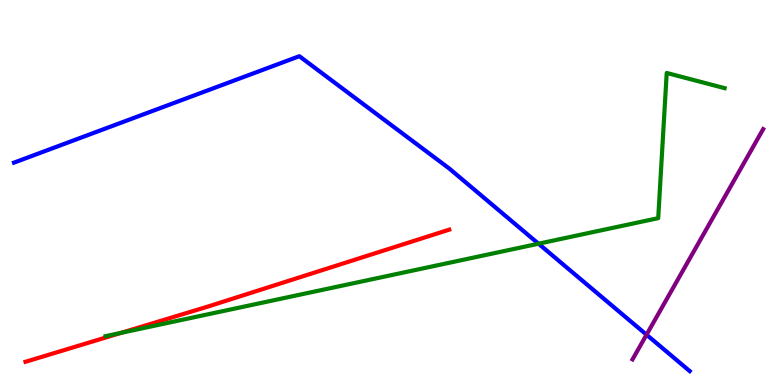[{'lines': ['blue', 'red'], 'intersections': []}, {'lines': ['green', 'red'], 'intersections': [{'x': 1.56, 'y': 1.35}]}, {'lines': ['purple', 'red'], 'intersections': []}, {'lines': ['blue', 'green'], 'intersections': [{'x': 6.95, 'y': 3.67}]}, {'lines': ['blue', 'purple'], 'intersections': [{'x': 8.34, 'y': 1.31}]}, {'lines': ['green', 'purple'], 'intersections': []}]